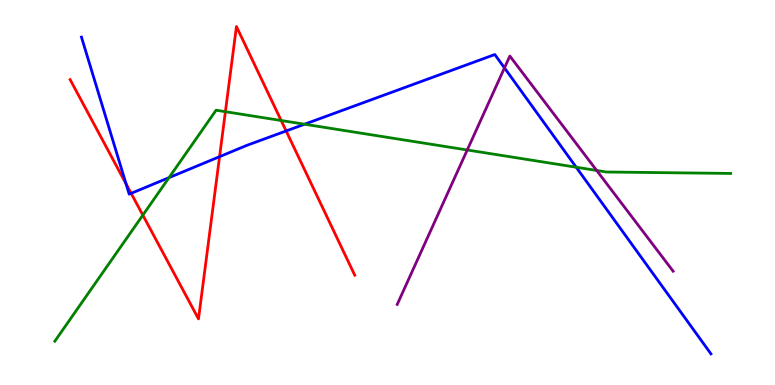[{'lines': ['blue', 'red'], 'intersections': [{'x': 1.63, 'y': 5.22}, {'x': 1.69, 'y': 4.98}, {'x': 2.83, 'y': 5.93}, {'x': 3.69, 'y': 6.6}]}, {'lines': ['green', 'red'], 'intersections': [{'x': 1.84, 'y': 4.41}, {'x': 2.91, 'y': 7.1}, {'x': 3.63, 'y': 6.87}]}, {'lines': ['purple', 'red'], 'intersections': []}, {'lines': ['blue', 'green'], 'intersections': [{'x': 2.18, 'y': 5.39}, {'x': 3.93, 'y': 6.77}, {'x': 7.43, 'y': 5.66}]}, {'lines': ['blue', 'purple'], 'intersections': [{'x': 6.51, 'y': 8.24}]}, {'lines': ['green', 'purple'], 'intersections': [{'x': 6.03, 'y': 6.1}, {'x': 7.7, 'y': 5.57}]}]